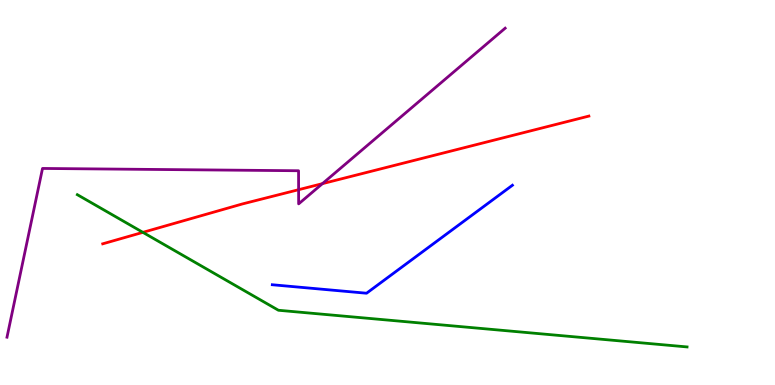[{'lines': ['blue', 'red'], 'intersections': []}, {'lines': ['green', 'red'], 'intersections': [{'x': 1.84, 'y': 3.96}]}, {'lines': ['purple', 'red'], 'intersections': [{'x': 3.85, 'y': 5.07}, {'x': 4.16, 'y': 5.23}]}, {'lines': ['blue', 'green'], 'intersections': []}, {'lines': ['blue', 'purple'], 'intersections': []}, {'lines': ['green', 'purple'], 'intersections': []}]